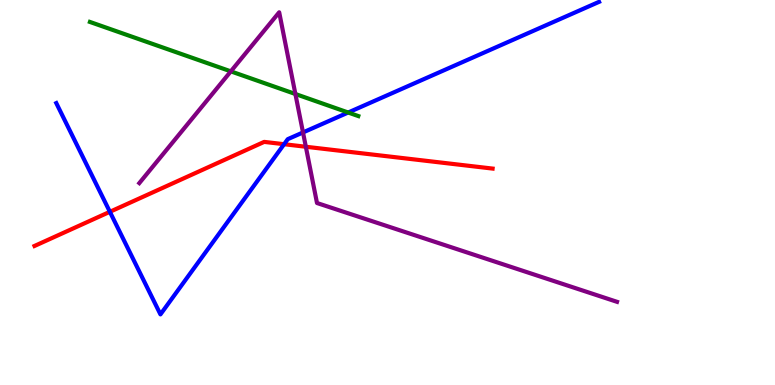[{'lines': ['blue', 'red'], 'intersections': [{'x': 1.42, 'y': 4.5}, {'x': 3.67, 'y': 6.25}]}, {'lines': ['green', 'red'], 'intersections': []}, {'lines': ['purple', 'red'], 'intersections': [{'x': 3.95, 'y': 6.19}]}, {'lines': ['blue', 'green'], 'intersections': [{'x': 4.49, 'y': 7.08}]}, {'lines': ['blue', 'purple'], 'intersections': [{'x': 3.91, 'y': 6.56}]}, {'lines': ['green', 'purple'], 'intersections': [{'x': 2.98, 'y': 8.15}, {'x': 3.81, 'y': 7.56}]}]